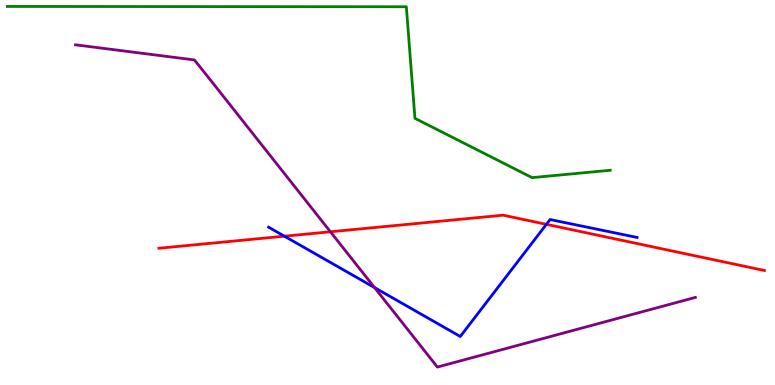[{'lines': ['blue', 'red'], 'intersections': [{'x': 3.67, 'y': 3.87}, {'x': 7.05, 'y': 4.17}]}, {'lines': ['green', 'red'], 'intersections': []}, {'lines': ['purple', 'red'], 'intersections': [{'x': 4.26, 'y': 3.98}]}, {'lines': ['blue', 'green'], 'intersections': []}, {'lines': ['blue', 'purple'], 'intersections': [{'x': 4.83, 'y': 2.53}]}, {'lines': ['green', 'purple'], 'intersections': []}]